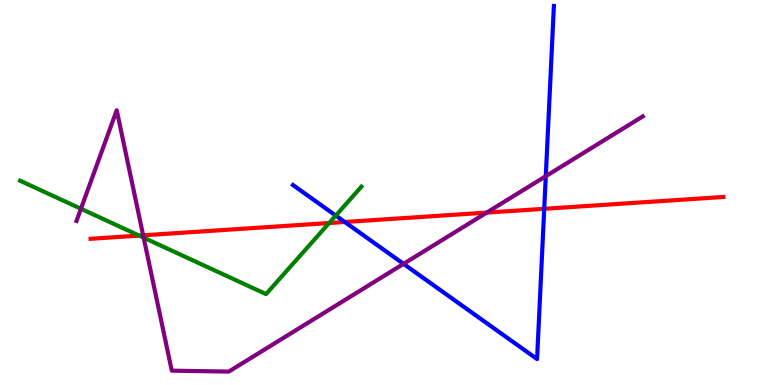[{'lines': ['blue', 'red'], 'intersections': [{'x': 4.45, 'y': 4.23}, {'x': 7.02, 'y': 4.58}]}, {'lines': ['green', 'red'], 'intersections': [{'x': 1.8, 'y': 3.88}, {'x': 4.25, 'y': 4.21}]}, {'lines': ['purple', 'red'], 'intersections': [{'x': 1.85, 'y': 3.89}, {'x': 6.28, 'y': 4.48}]}, {'lines': ['blue', 'green'], 'intersections': [{'x': 4.33, 'y': 4.4}]}, {'lines': ['blue', 'purple'], 'intersections': [{'x': 5.21, 'y': 3.15}, {'x': 7.04, 'y': 5.42}]}, {'lines': ['green', 'purple'], 'intersections': [{'x': 1.04, 'y': 4.58}, {'x': 1.85, 'y': 3.83}]}]